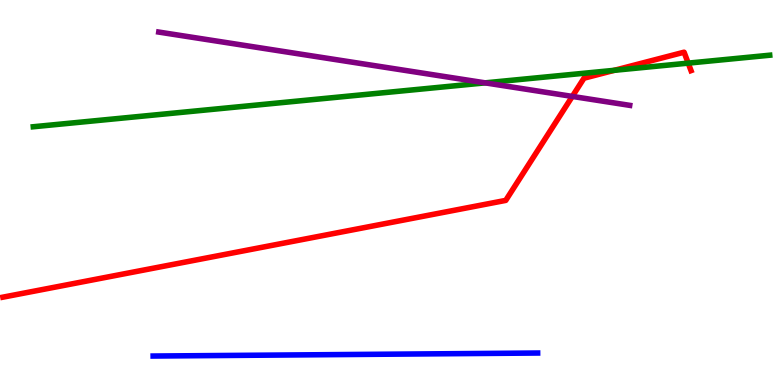[{'lines': ['blue', 'red'], 'intersections': []}, {'lines': ['green', 'red'], 'intersections': [{'x': 7.93, 'y': 8.17}, {'x': 8.88, 'y': 8.36}]}, {'lines': ['purple', 'red'], 'intersections': [{'x': 7.38, 'y': 7.5}]}, {'lines': ['blue', 'green'], 'intersections': []}, {'lines': ['blue', 'purple'], 'intersections': []}, {'lines': ['green', 'purple'], 'intersections': [{'x': 6.26, 'y': 7.85}]}]